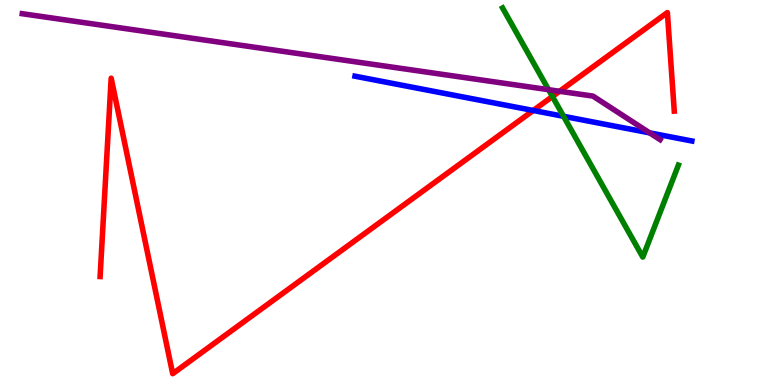[{'lines': ['blue', 'red'], 'intersections': [{'x': 6.88, 'y': 7.13}]}, {'lines': ['green', 'red'], 'intersections': [{'x': 7.13, 'y': 7.49}]}, {'lines': ['purple', 'red'], 'intersections': [{'x': 7.22, 'y': 7.63}]}, {'lines': ['blue', 'green'], 'intersections': [{'x': 7.27, 'y': 6.98}]}, {'lines': ['blue', 'purple'], 'intersections': [{'x': 8.38, 'y': 6.55}]}, {'lines': ['green', 'purple'], 'intersections': [{'x': 7.08, 'y': 7.67}]}]